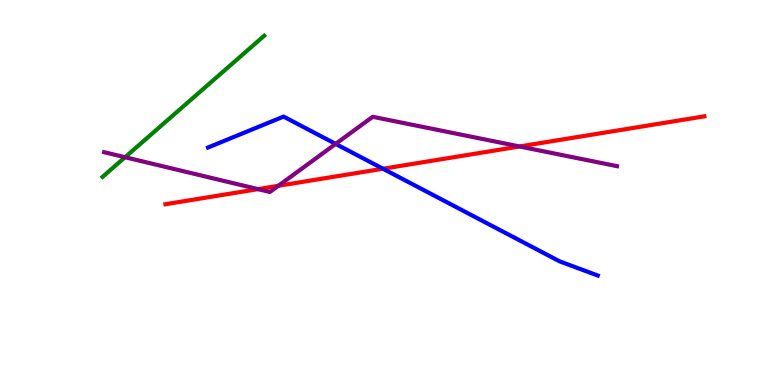[{'lines': ['blue', 'red'], 'intersections': [{'x': 4.94, 'y': 5.62}]}, {'lines': ['green', 'red'], 'intersections': []}, {'lines': ['purple', 'red'], 'intersections': [{'x': 3.33, 'y': 5.09}, {'x': 3.59, 'y': 5.17}, {'x': 6.7, 'y': 6.2}]}, {'lines': ['blue', 'green'], 'intersections': []}, {'lines': ['blue', 'purple'], 'intersections': [{'x': 4.33, 'y': 6.26}]}, {'lines': ['green', 'purple'], 'intersections': [{'x': 1.61, 'y': 5.92}]}]